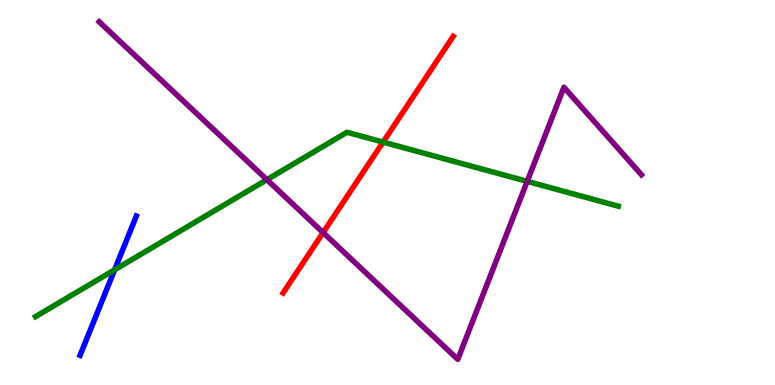[{'lines': ['blue', 'red'], 'intersections': []}, {'lines': ['green', 'red'], 'intersections': [{'x': 4.94, 'y': 6.31}]}, {'lines': ['purple', 'red'], 'intersections': [{'x': 4.17, 'y': 3.96}]}, {'lines': ['blue', 'green'], 'intersections': [{'x': 1.48, 'y': 2.99}]}, {'lines': ['blue', 'purple'], 'intersections': []}, {'lines': ['green', 'purple'], 'intersections': [{'x': 3.44, 'y': 5.33}, {'x': 6.8, 'y': 5.29}]}]